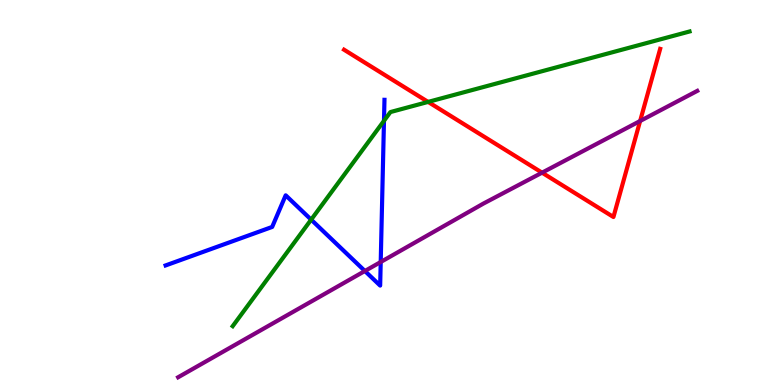[{'lines': ['blue', 'red'], 'intersections': []}, {'lines': ['green', 'red'], 'intersections': [{'x': 5.52, 'y': 7.35}]}, {'lines': ['purple', 'red'], 'intersections': [{'x': 6.99, 'y': 5.52}, {'x': 8.26, 'y': 6.86}]}, {'lines': ['blue', 'green'], 'intersections': [{'x': 4.01, 'y': 4.29}, {'x': 4.95, 'y': 6.86}]}, {'lines': ['blue', 'purple'], 'intersections': [{'x': 4.71, 'y': 2.96}, {'x': 4.91, 'y': 3.19}]}, {'lines': ['green', 'purple'], 'intersections': []}]